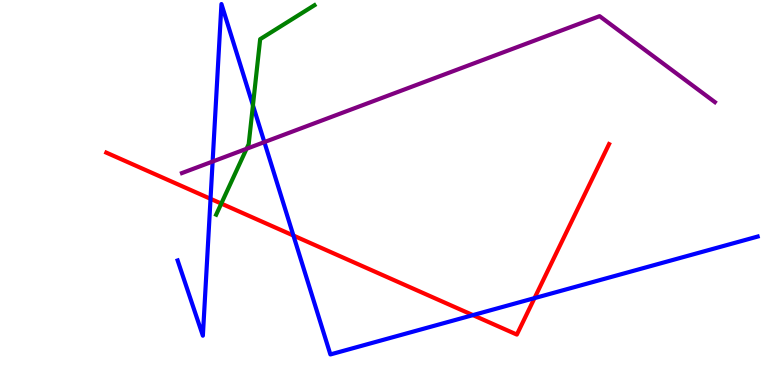[{'lines': ['blue', 'red'], 'intersections': [{'x': 2.72, 'y': 4.84}, {'x': 3.79, 'y': 3.88}, {'x': 6.1, 'y': 1.82}, {'x': 6.9, 'y': 2.26}]}, {'lines': ['green', 'red'], 'intersections': [{'x': 2.86, 'y': 4.71}]}, {'lines': ['purple', 'red'], 'intersections': []}, {'lines': ['blue', 'green'], 'intersections': [{'x': 3.26, 'y': 7.26}]}, {'lines': ['blue', 'purple'], 'intersections': [{'x': 2.74, 'y': 5.8}, {'x': 3.41, 'y': 6.31}]}, {'lines': ['green', 'purple'], 'intersections': [{'x': 3.18, 'y': 6.14}]}]